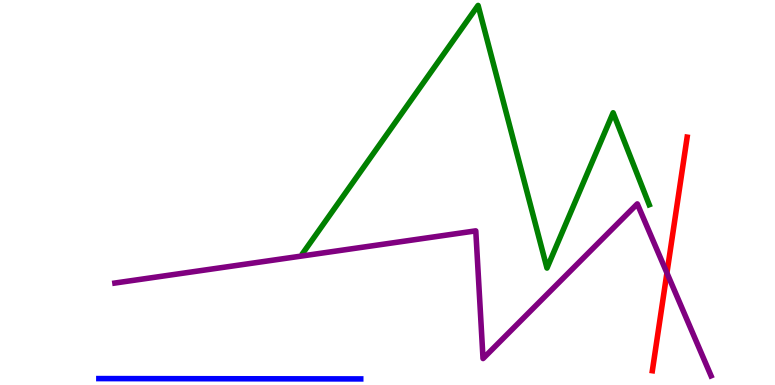[{'lines': ['blue', 'red'], 'intersections': []}, {'lines': ['green', 'red'], 'intersections': []}, {'lines': ['purple', 'red'], 'intersections': [{'x': 8.61, 'y': 2.91}]}, {'lines': ['blue', 'green'], 'intersections': []}, {'lines': ['blue', 'purple'], 'intersections': []}, {'lines': ['green', 'purple'], 'intersections': []}]